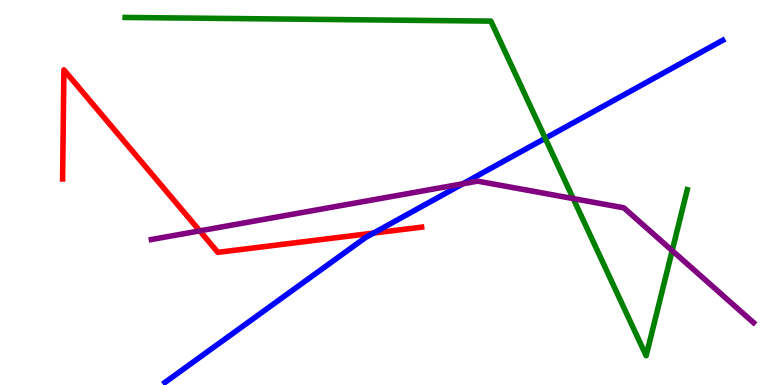[{'lines': ['blue', 'red'], 'intersections': [{'x': 4.82, 'y': 3.95}]}, {'lines': ['green', 'red'], 'intersections': []}, {'lines': ['purple', 'red'], 'intersections': [{'x': 2.58, 'y': 4.0}]}, {'lines': ['blue', 'green'], 'intersections': [{'x': 7.04, 'y': 6.41}]}, {'lines': ['blue', 'purple'], 'intersections': [{'x': 5.97, 'y': 5.23}]}, {'lines': ['green', 'purple'], 'intersections': [{'x': 7.4, 'y': 4.84}, {'x': 8.67, 'y': 3.49}]}]